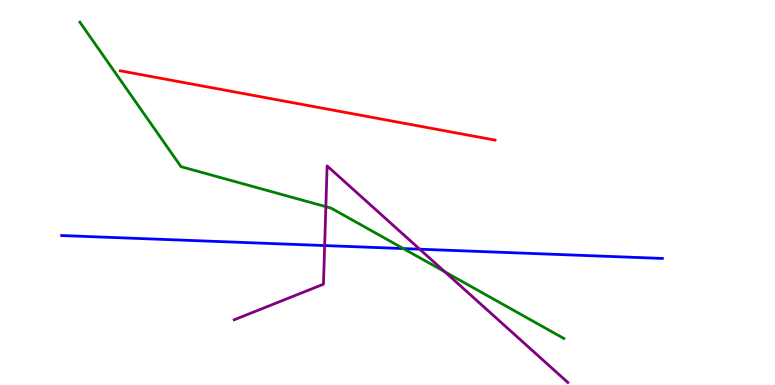[{'lines': ['blue', 'red'], 'intersections': []}, {'lines': ['green', 'red'], 'intersections': []}, {'lines': ['purple', 'red'], 'intersections': []}, {'lines': ['blue', 'green'], 'intersections': [{'x': 5.2, 'y': 3.54}]}, {'lines': ['blue', 'purple'], 'intersections': [{'x': 4.19, 'y': 3.62}, {'x': 5.42, 'y': 3.53}]}, {'lines': ['green', 'purple'], 'intersections': [{'x': 4.2, 'y': 4.63}, {'x': 5.74, 'y': 2.94}]}]